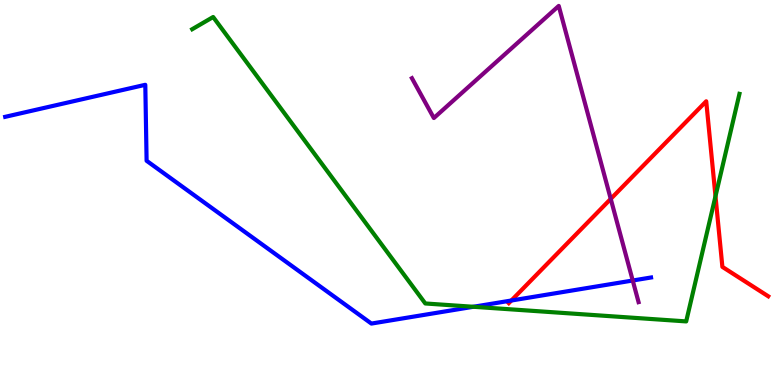[{'lines': ['blue', 'red'], 'intersections': [{'x': 6.6, 'y': 2.19}]}, {'lines': ['green', 'red'], 'intersections': [{'x': 9.23, 'y': 4.9}]}, {'lines': ['purple', 'red'], 'intersections': [{'x': 7.88, 'y': 4.83}]}, {'lines': ['blue', 'green'], 'intersections': [{'x': 6.11, 'y': 2.03}]}, {'lines': ['blue', 'purple'], 'intersections': [{'x': 8.16, 'y': 2.71}]}, {'lines': ['green', 'purple'], 'intersections': []}]